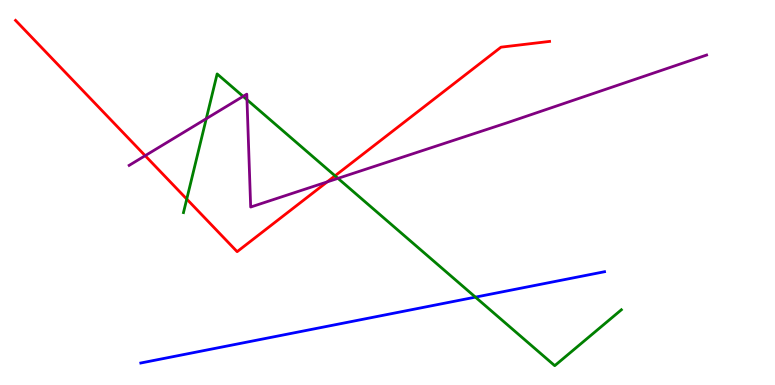[{'lines': ['blue', 'red'], 'intersections': []}, {'lines': ['green', 'red'], 'intersections': [{'x': 2.41, 'y': 4.83}, {'x': 4.32, 'y': 5.43}]}, {'lines': ['purple', 'red'], 'intersections': [{'x': 1.87, 'y': 5.96}, {'x': 4.22, 'y': 5.27}]}, {'lines': ['blue', 'green'], 'intersections': [{'x': 6.13, 'y': 2.28}]}, {'lines': ['blue', 'purple'], 'intersections': []}, {'lines': ['green', 'purple'], 'intersections': [{'x': 2.66, 'y': 6.92}, {'x': 3.14, 'y': 7.5}, {'x': 3.19, 'y': 7.41}, {'x': 4.36, 'y': 5.37}]}]